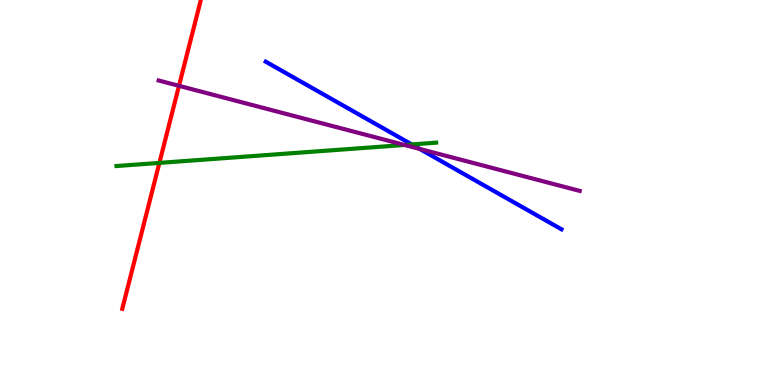[{'lines': ['blue', 'red'], 'intersections': []}, {'lines': ['green', 'red'], 'intersections': [{'x': 2.06, 'y': 5.77}]}, {'lines': ['purple', 'red'], 'intersections': [{'x': 2.31, 'y': 7.77}]}, {'lines': ['blue', 'green'], 'intersections': [{'x': 5.31, 'y': 6.25}]}, {'lines': ['blue', 'purple'], 'intersections': [{'x': 5.42, 'y': 6.13}]}, {'lines': ['green', 'purple'], 'intersections': [{'x': 5.22, 'y': 6.23}]}]